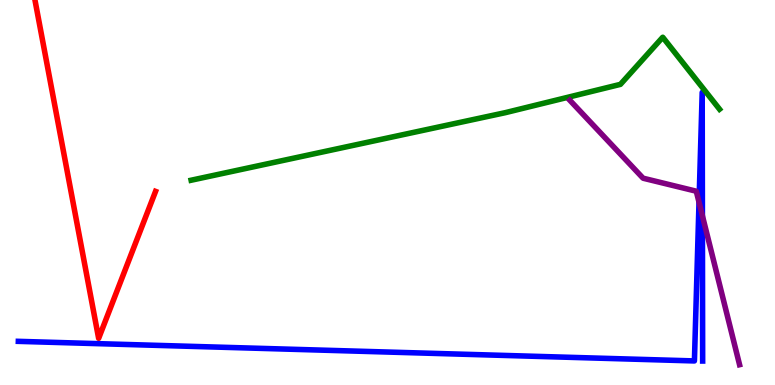[{'lines': ['blue', 'red'], 'intersections': []}, {'lines': ['green', 'red'], 'intersections': []}, {'lines': ['purple', 'red'], 'intersections': []}, {'lines': ['blue', 'green'], 'intersections': []}, {'lines': ['blue', 'purple'], 'intersections': [{'x': 9.02, 'y': 4.75}, {'x': 9.06, 'y': 4.39}]}, {'lines': ['green', 'purple'], 'intersections': []}]